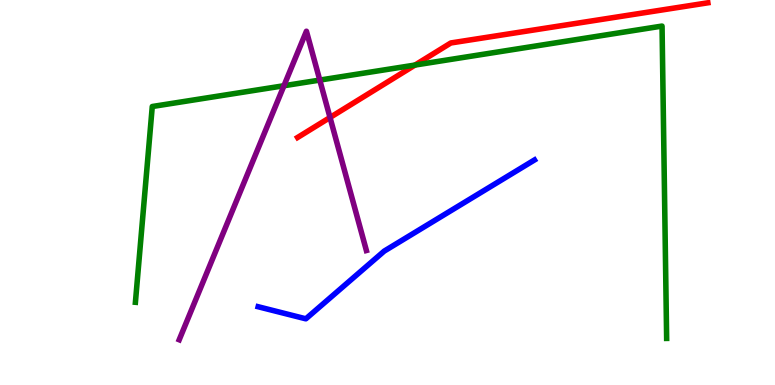[{'lines': ['blue', 'red'], 'intersections': []}, {'lines': ['green', 'red'], 'intersections': [{'x': 5.36, 'y': 8.31}]}, {'lines': ['purple', 'red'], 'intersections': [{'x': 4.26, 'y': 6.95}]}, {'lines': ['blue', 'green'], 'intersections': []}, {'lines': ['blue', 'purple'], 'intersections': []}, {'lines': ['green', 'purple'], 'intersections': [{'x': 3.66, 'y': 7.77}, {'x': 4.13, 'y': 7.92}]}]